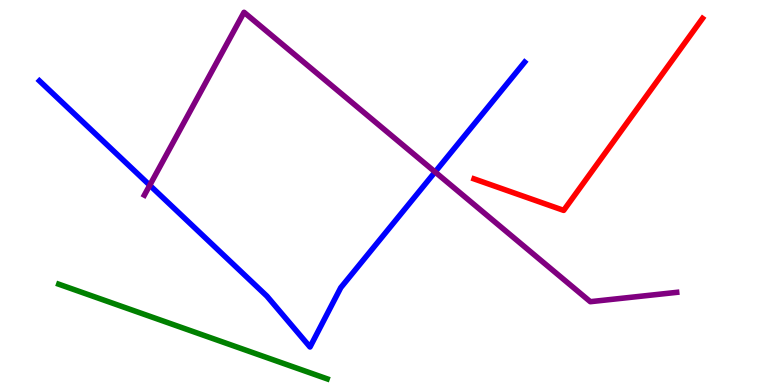[{'lines': ['blue', 'red'], 'intersections': []}, {'lines': ['green', 'red'], 'intersections': []}, {'lines': ['purple', 'red'], 'intersections': []}, {'lines': ['blue', 'green'], 'intersections': []}, {'lines': ['blue', 'purple'], 'intersections': [{'x': 1.93, 'y': 5.19}, {'x': 5.61, 'y': 5.53}]}, {'lines': ['green', 'purple'], 'intersections': []}]